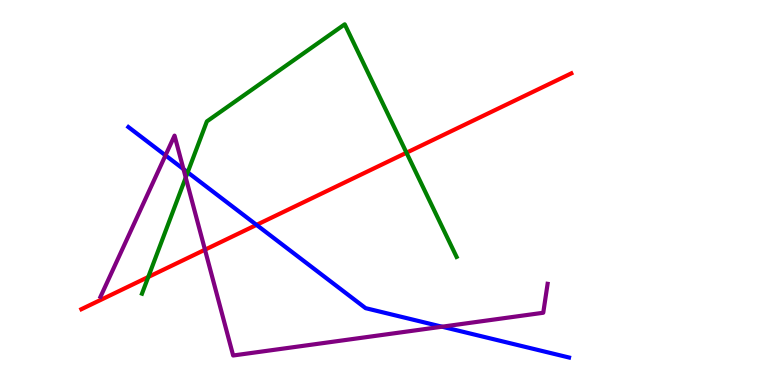[{'lines': ['blue', 'red'], 'intersections': [{'x': 3.31, 'y': 4.16}]}, {'lines': ['green', 'red'], 'intersections': [{'x': 1.91, 'y': 2.8}, {'x': 5.24, 'y': 6.03}]}, {'lines': ['purple', 'red'], 'intersections': [{'x': 2.64, 'y': 3.51}]}, {'lines': ['blue', 'green'], 'intersections': [{'x': 2.42, 'y': 5.52}]}, {'lines': ['blue', 'purple'], 'intersections': [{'x': 2.14, 'y': 5.96}, {'x': 2.37, 'y': 5.61}, {'x': 5.7, 'y': 1.51}]}, {'lines': ['green', 'purple'], 'intersections': [{'x': 2.4, 'y': 5.39}]}]